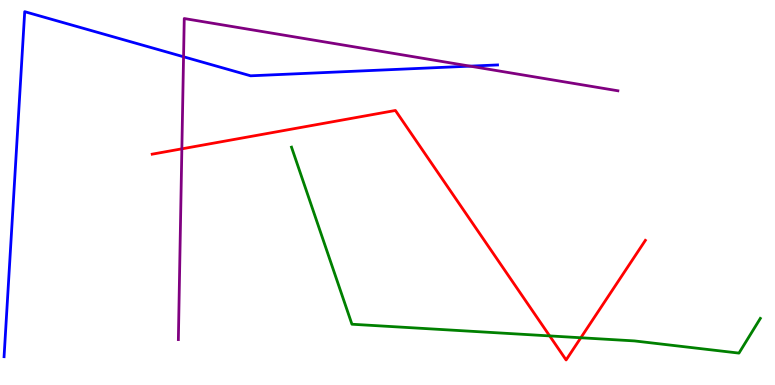[{'lines': ['blue', 'red'], 'intersections': []}, {'lines': ['green', 'red'], 'intersections': [{'x': 7.09, 'y': 1.28}, {'x': 7.49, 'y': 1.23}]}, {'lines': ['purple', 'red'], 'intersections': [{'x': 2.35, 'y': 6.13}]}, {'lines': ['blue', 'green'], 'intersections': []}, {'lines': ['blue', 'purple'], 'intersections': [{'x': 2.37, 'y': 8.53}, {'x': 6.07, 'y': 8.28}]}, {'lines': ['green', 'purple'], 'intersections': []}]